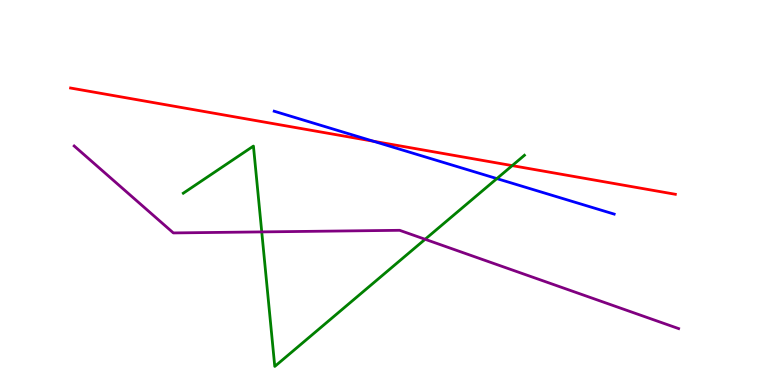[{'lines': ['blue', 'red'], 'intersections': [{'x': 4.82, 'y': 6.33}]}, {'lines': ['green', 'red'], 'intersections': [{'x': 6.61, 'y': 5.7}]}, {'lines': ['purple', 'red'], 'intersections': []}, {'lines': ['blue', 'green'], 'intersections': [{'x': 6.41, 'y': 5.36}]}, {'lines': ['blue', 'purple'], 'intersections': []}, {'lines': ['green', 'purple'], 'intersections': [{'x': 3.38, 'y': 3.98}, {'x': 5.49, 'y': 3.78}]}]